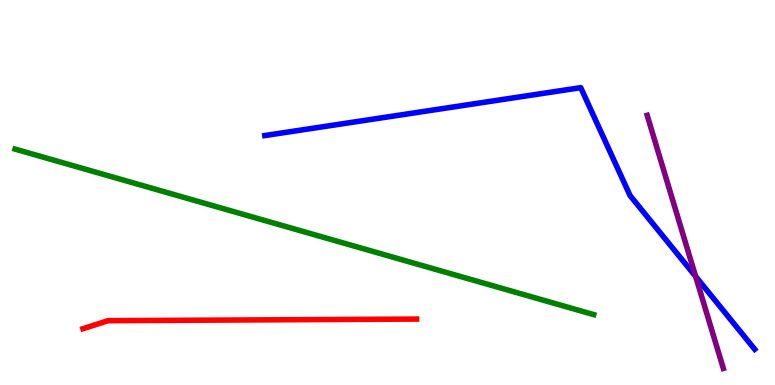[{'lines': ['blue', 'red'], 'intersections': []}, {'lines': ['green', 'red'], 'intersections': []}, {'lines': ['purple', 'red'], 'intersections': []}, {'lines': ['blue', 'green'], 'intersections': []}, {'lines': ['blue', 'purple'], 'intersections': [{'x': 8.98, 'y': 2.82}]}, {'lines': ['green', 'purple'], 'intersections': []}]